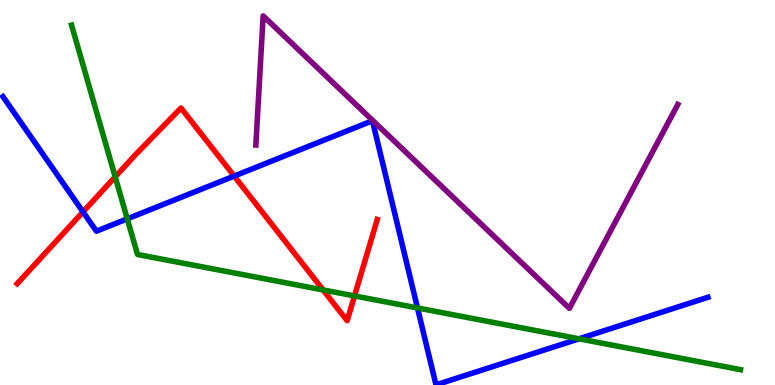[{'lines': ['blue', 'red'], 'intersections': [{'x': 1.07, 'y': 4.5}, {'x': 3.02, 'y': 5.43}]}, {'lines': ['green', 'red'], 'intersections': [{'x': 1.49, 'y': 5.41}, {'x': 4.17, 'y': 2.47}, {'x': 4.57, 'y': 2.31}]}, {'lines': ['purple', 'red'], 'intersections': []}, {'lines': ['blue', 'green'], 'intersections': [{'x': 1.64, 'y': 4.32}, {'x': 5.39, 'y': 2.0}, {'x': 7.47, 'y': 1.2}]}, {'lines': ['blue', 'purple'], 'intersections': []}, {'lines': ['green', 'purple'], 'intersections': []}]